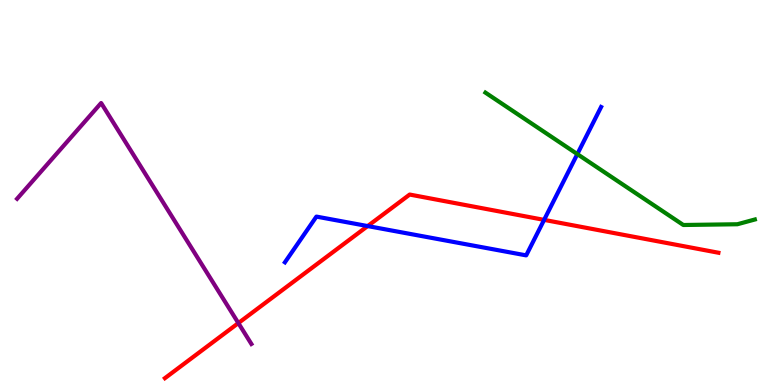[{'lines': ['blue', 'red'], 'intersections': [{'x': 4.74, 'y': 4.13}, {'x': 7.02, 'y': 4.29}]}, {'lines': ['green', 'red'], 'intersections': []}, {'lines': ['purple', 'red'], 'intersections': [{'x': 3.08, 'y': 1.61}]}, {'lines': ['blue', 'green'], 'intersections': [{'x': 7.45, 'y': 6.0}]}, {'lines': ['blue', 'purple'], 'intersections': []}, {'lines': ['green', 'purple'], 'intersections': []}]